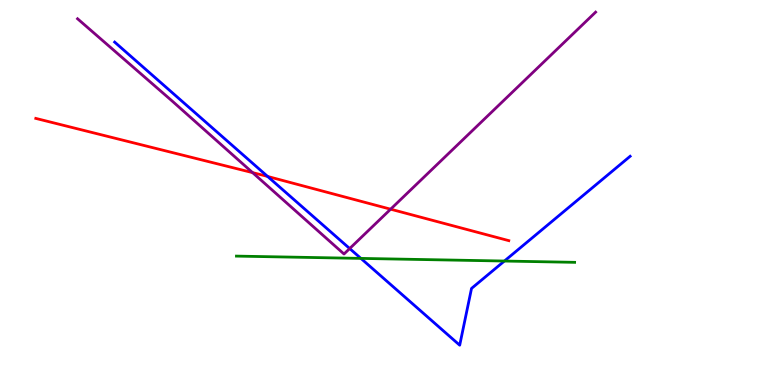[{'lines': ['blue', 'red'], 'intersections': [{'x': 3.45, 'y': 5.42}]}, {'lines': ['green', 'red'], 'intersections': []}, {'lines': ['purple', 'red'], 'intersections': [{'x': 3.26, 'y': 5.52}, {'x': 5.04, 'y': 4.57}]}, {'lines': ['blue', 'green'], 'intersections': [{'x': 4.66, 'y': 3.29}, {'x': 6.51, 'y': 3.22}]}, {'lines': ['blue', 'purple'], 'intersections': [{'x': 4.51, 'y': 3.54}]}, {'lines': ['green', 'purple'], 'intersections': []}]